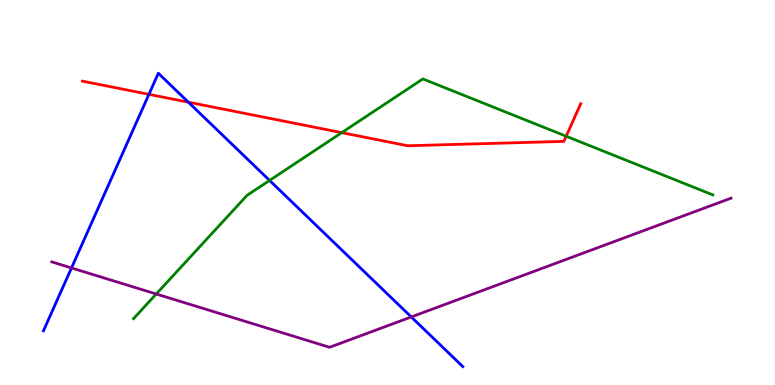[{'lines': ['blue', 'red'], 'intersections': [{'x': 1.92, 'y': 7.55}, {'x': 2.43, 'y': 7.35}]}, {'lines': ['green', 'red'], 'intersections': [{'x': 4.41, 'y': 6.55}, {'x': 7.31, 'y': 6.46}]}, {'lines': ['purple', 'red'], 'intersections': []}, {'lines': ['blue', 'green'], 'intersections': [{'x': 3.48, 'y': 5.31}]}, {'lines': ['blue', 'purple'], 'intersections': [{'x': 0.923, 'y': 3.04}, {'x': 5.31, 'y': 1.77}]}, {'lines': ['green', 'purple'], 'intersections': [{'x': 2.02, 'y': 2.36}]}]